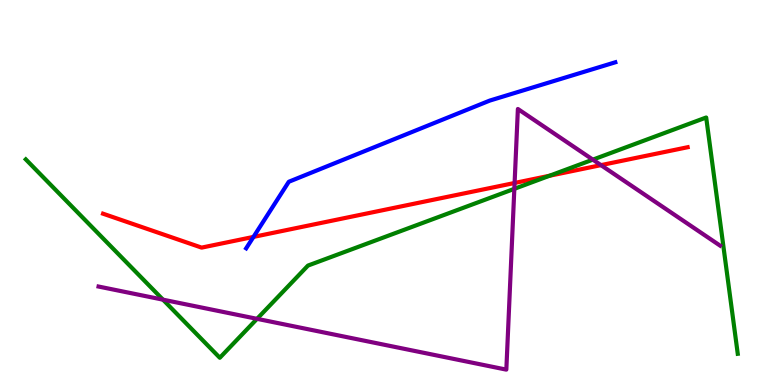[{'lines': ['blue', 'red'], 'intersections': [{'x': 3.27, 'y': 3.85}]}, {'lines': ['green', 'red'], 'intersections': [{'x': 7.09, 'y': 5.43}]}, {'lines': ['purple', 'red'], 'intersections': [{'x': 6.64, 'y': 5.25}, {'x': 7.75, 'y': 5.71}]}, {'lines': ['blue', 'green'], 'intersections': []}, {'lines': ['blue', 'purple'], 'intersections': []}, {'lines': ['green', 'purple'], 'intersections': [{'x': 2.1, 'y': 2.22}, {'x': 3.32, 'y': 1.72}, {'x': 6.64, 'y': 5.1}, {'x': 7.65, 'y': 5.85}]}]